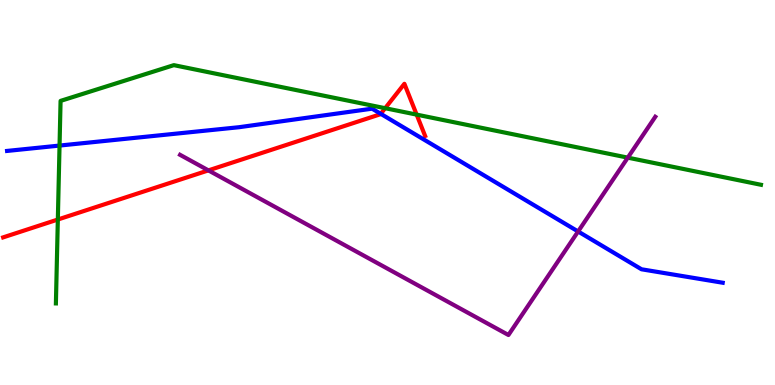[{'lines': ['blue', 'red'], 'intersections': [{'x': 4.91, 'y': 7.04}]}, {'lines': ['green', 'red'], 'intersections': [{'x': 0.746, 'y': 4.3}, {'x': 4.97, 'y': 7.19}, {'x': 5.38, 'y': 7.02}]}, {'lines': ['purple', 'red'], 'intersections': [{'x': 2.69, 'y': 5.57}]}, {'lines': ['blue', 'green'], 'intersections': [{'x': 0.768, 'y': 6.22}]}, {'lines': ['blue', 'purple'], 'intersections': [{'x': 7.46, 'y': 3.99}]}, {'lines': ['green', 'purple'], 'intersections': [{'x': 8.1, 'y': 5.91}]}]